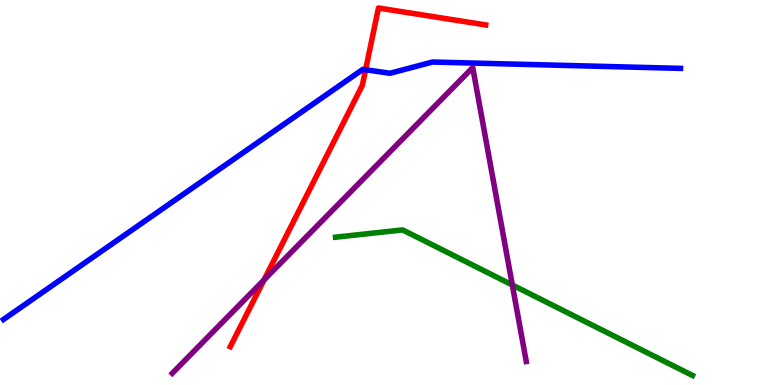[{'lines': ['blue', 'red'], 'intersections': [{'x': 4.72, 'y': 8.19}]}, {'lines': ['green', 'red'], 'intersections': []}, {'lines': ['purple', 'red'], 'intersections': [{'x': 3.41, 'y': 2.73}]}, {'lines': ['blue', 'green'], 'intersections': []}, {'lines': ['blue', 'purple'], 'intersections': []}, {'lines': ['green', 'purple'], 'intersections': [{'x': 6.61, 'y': 2.6}]}]